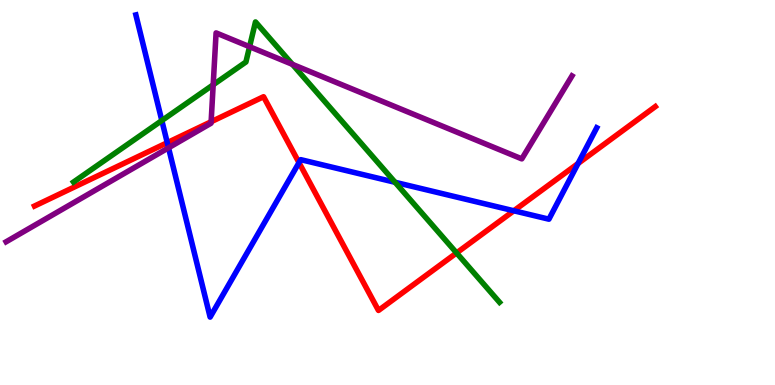[{'lines': ['blue', 'red'], 'intersections': [{'x': 2.16, 'y': 6.29}, {'x': 3.86, 'y': 5.78}, {'x': 6.63, 'y': 4.53}, {'x': 7.46, 'y': 5.75}]}, {'lines': ['green', 'red'], 'intersections': [{'x': 5.89, 'y': 3.43}]}, {'lines': ['purple', 'red'], 'intersections': [{'x': 2.72, 'y': 6.84}]}, {'lines': ['blue', 'green'], 'intersections': [{'x': 2.09, 'y': 6.87}, {'x': 5.1, 'y': 5.27}]}, {'lines': ['blue', 'purple'], 'intersections': [{'x': 2.17, 'y': 6.16}]}, {'lines': ['green', 'purple'], 'intersections': [{'x': 2.75, 'y': 7.8}, {'x': 3.22, 'y': 8.79}, {'x': 3.77, 'y': 8.33}]}]